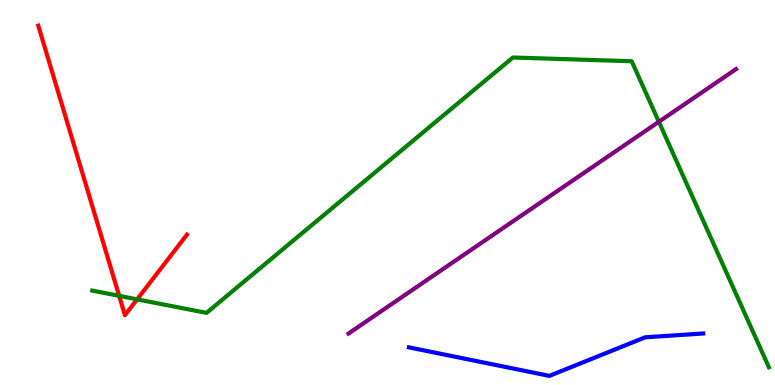[{'lines': ['blue', 'red'], 'intersections': []}, {'lines': ['green', 'red'], 'intersections': [{'x': 1.54, 'y': 2.32}, {'x': 1.77, 'y': 2.22}]}, {'lines': ['purple', 'red'], 'intersections': []}, {'lines': ['blue', 'green'], 'intersections': []}, {'lines': ['blue', 'purple'], 'intersections': []}, {'lines': ['green', 'purple'], 'intersections': [{'x': 8.5, 'y': 6.84}]}]